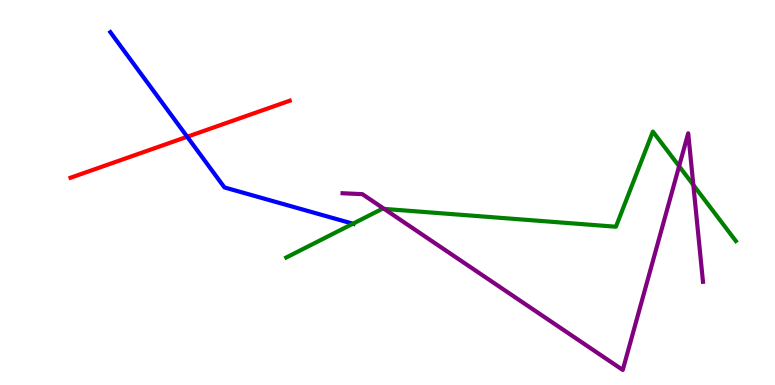[{'lines': ['blue', 'red'], 'intersections': [{'x': 2.42, 'y': 6.45}]}, {'lines': ['green', 'red'], 'intersections': []}, {'lines': ['purple', 'red'], 'intersections': []}, {'lines': ['blue', 'green'], 'intersections': [{'x': 4.55, 'y': 4.19}]}, {'lines': ['blue', 'purple'], 'intersections': []}, {'lines': ['green', 'purple'], 'intersections': [{'x': 4.96, 'y': 4.57}, {'x': 8.76, 'y': 5.68}, {'x': 8.95, 'y': 5.2}]}]